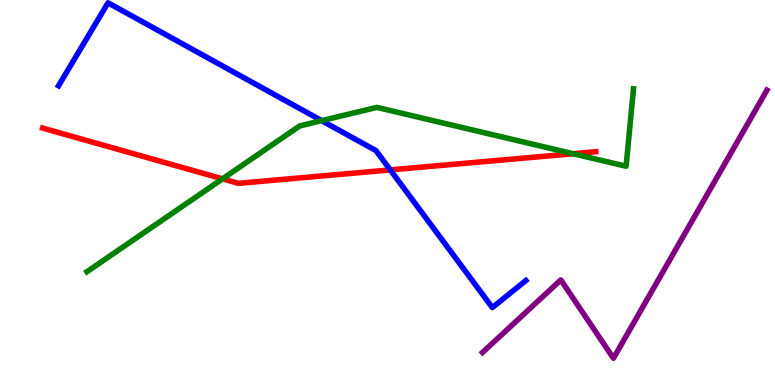[{'lines': ['blue', 'red'], 'intersections': [{'x': 5.04, 'y': 5.59}]}, {'lines': ['green', 'red'], 'intersections': [{'x': 2.87, 'y': 5.36}, {'x': 7.4, 'y': 6.01}]}, {'lines': ['purple', 'red'], 'intersections': []}, {'lines': ['blue', 'green'], 'intersections': [{'x': 4.15, 'y': 6.87}]}, {'lines': ['blue', 'purple'], 'intersections': []}, {'lines': ['green', 'purple'], 'intersections': []}]